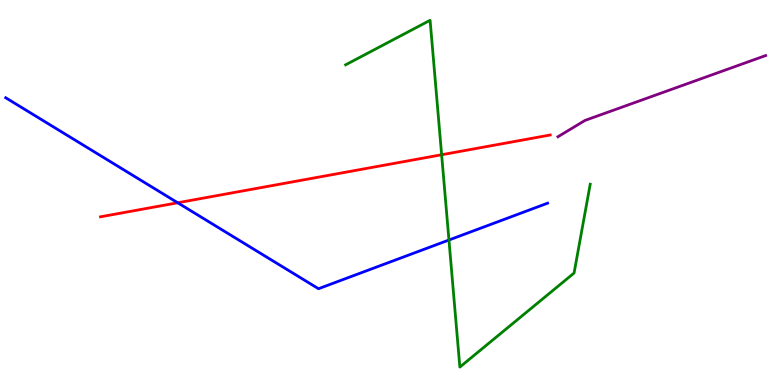[{'lines': ['blue', 'red'], 'intersections': [{'x': 2.29, 'y': 4.73}]}, {'lines': ['green', 'red'], 'intersections': [{'x': 5.7, 'y': 5.98}]}, {'lines': ['purple', 'red'], 'intersections': []}, {'lines': ['blue', 'green'], 'intersections': [{'x': 5.79, 'y': 3.77}]}, {'lines': ['blue', 'purple'], 'intersections': []}, {'lines': ['green', 'purple'], 'intersections': []}]